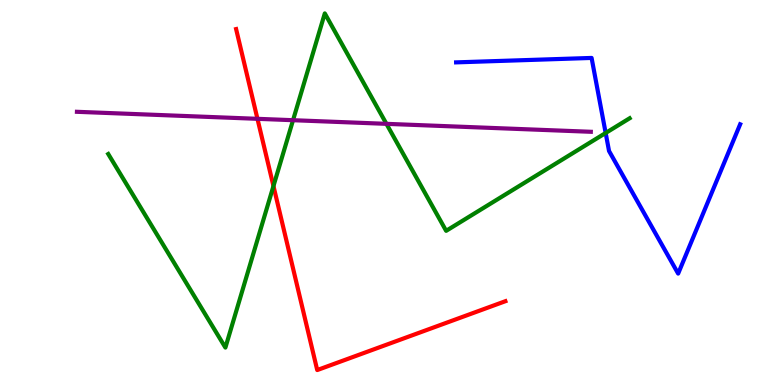[{'lines': ['blue', 'red'], 'intersections': []}, {'lines': ['green', 'red'], 'intersections': [{'x': 3.53, 'y': 5.17}]}, {'lines': ['purple', 'red'], 'intersections': [{'x': 3.32, 'y': 6.91}]}, {'lines': ['blue', 'green'], 'intersections': [{'x': 7.81, 'y': 6.55}]}, {'lines': ['blue', 'purple'], 'intersections': []}, {'lines': ['green', 'purple'], 'intersections': [{'x': 3.78, 'y': 6.88}, {'x': 4.99, 'y': 6.78}]}]